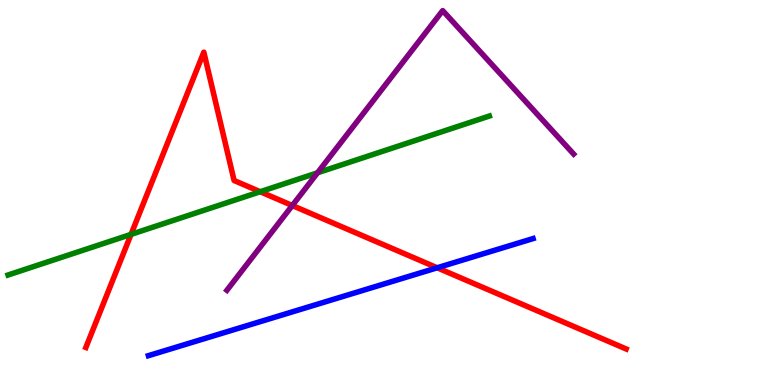[{'lines': ['blue', 'red'], 'intersections': [{'x': 5.64, 'y': 3.04}]}, {'lines': ['green', 'red'], 'intersections': [{'x': 1.69, 'y': 3.91}, {'x': 3.36, 'y': 5.02}]}, {'lines': ['purple', 'red'], 'intersections': [{'x': 3.77, 'y': 4.66}]}, {'lines': ['blue', 'green'], 'intersections': []}, {'lines': ['blue', 'purple'], 'intersections': []}, {'lines': ['green', 'purple'], 'intersections': [{'x': 4.1, 'y': 5.51}]}]